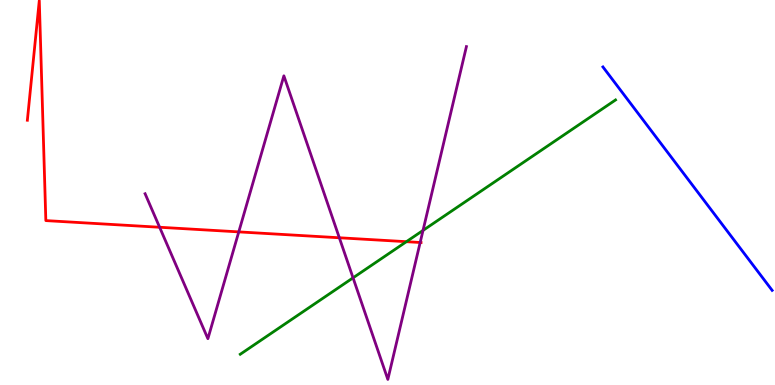[{'lines': ['blue', 'red'], 'intersections': []}, {'lines': ['green', 'red'], 'intersections': [{'x': 5.24, 'y': 3.72}]}, {'lines': ['purple', 'red'], 'intersections': [{'x': 2.06, 'y': 4.1}, {'x': 3.08, 'y': 3.98}, {'x': 4.38, 'y': 3.82}, {'x': 5.42, 'y': 3.7}]}, {'lines': ['blue', 'green'], 'intersections': []}, {'lines': ['blue', 'purple'], 'intersections': []}, {'lines': ['green', 'purple'], 'intersections': [{'x': 4.56, 'y': 2.78}, {'x': 5.46, 'y': 4.02}]}]